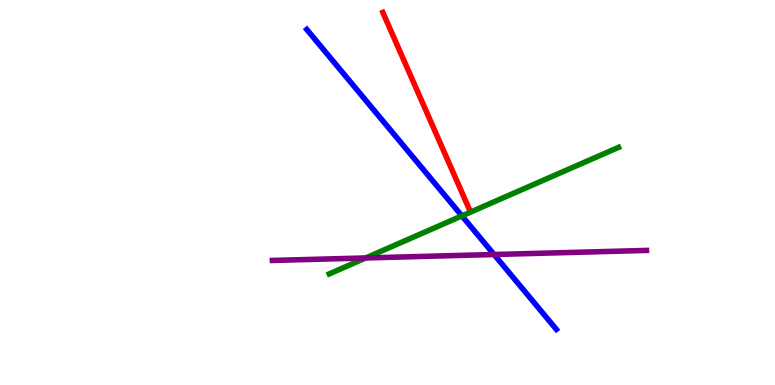[{'lines': ['blue', 'red'], 'intersections': []}, {'lines': ['green', 'red'], 'intersections': []}, {'lines': ['purple', 'red'], 'intersections': []}, {'lines': ['blue', 'green'], 'intersections': [{'x': 5.96, 'y': 4.39}]}, {'lines': ['blue', 'purple'], 'intersections': [{'x': 6.37, 'y': 3.39}]}, {'lines': ['green', 'purple'], 'intersections': [{'x': 4.72, 'y': 3.3}]}]